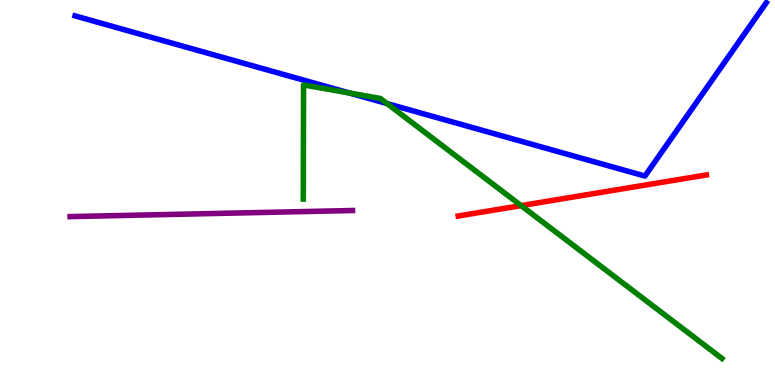[{'lines': ['blue', 'red'], 'intersections': []}, {'lines': ['green', 'red'], 'intersections': [{'x': 6.72, 'y': 4.66}]}, {'lines': ['purple', 'red'], 'intersections': []}, {'lines': ['blue', 'green'], 'intersections': [{'x': 4.51, 'y': 7.58}, {'x': 4.99, 'y': 7.31}]}, {'lines': ['blue', 'purple'], 'intersections': []}, {'lines': ['green', 'purple'], 'intersections': []}]